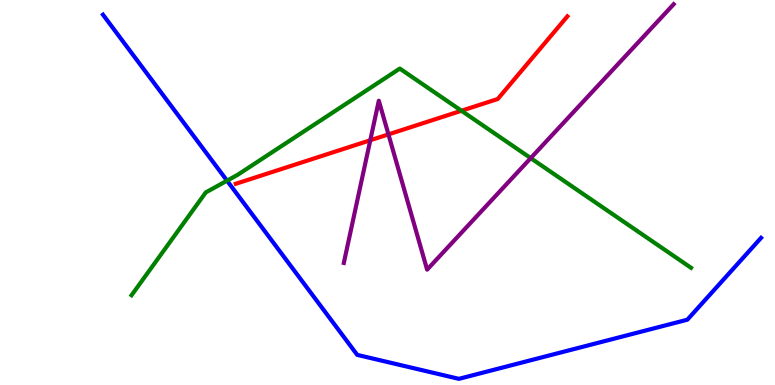[{'lines': ['blue', 'red'], 'intersections': []}, {'lines': ['green', 'red'], 'intersections': [{'x': 5.95, 'y': 7.12}]}, {'lines': ['purple', 'red'], 'intersections': [{'x': 4.78, 'y': 6.36}, {'x': 5.01, 'y': 6.51}]}, {'lines': ['blue', 'green'], 'intersections': [{'x': 2.93, 'y': 5.31}]}, {'lines': ['blue', 'purple'], 'intersections': []}, {'lines': ['green', 'purple'], 'intersections': [{'x': 6.85, 'y': 5.89}]}]